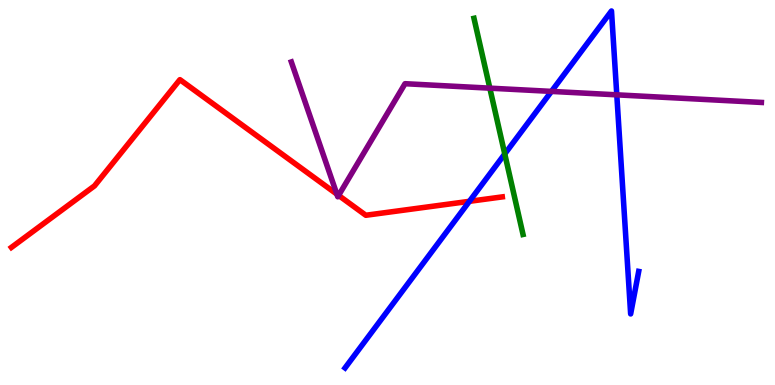[{'lines': ['blue', 'red'], 'intersections': [{'x': 6.06, 'y': 4.77}]}, {'lines': ['green', 'red'], 'intersections': []}, {'lines': ['purple', 'red'], 'intersections': [{'x': 4.35, 'y': 4.96}, {'x': 4.37, 'y': 4.92}]}, {'lines': ['blue', 'green'], 'intersections': [{'x': 6.51, 'y': 6.0}]}, {'lines': ['blue', 'purple'], 'intersections': [{'x': 7.12, 'y': 7.63}, {'x': 7.96, 'y': 7.54}]}, {'lines': ['green', 'purple'], 'intersections': [{'x': 6.32, 'y': 7.71}]}]